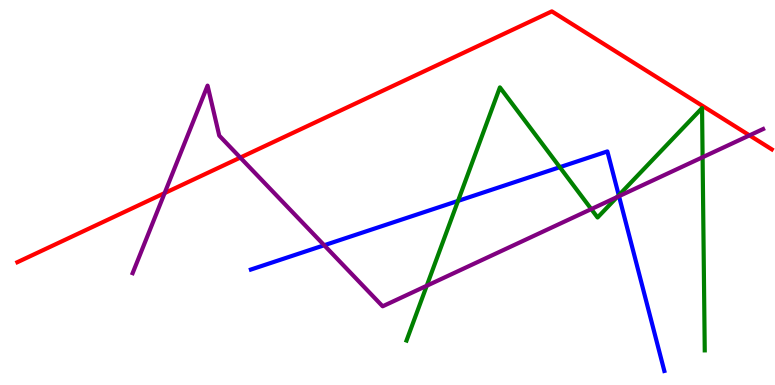[{'lines': ['blue', 'red'], 'intersections': []}, {'lines': ['green', 'red'], 'intersections': []}, {'lines': ['purple', 'red'], 'intersections': [{'x': 2.12, 'y': 4.98}, {'x': 3.1, 'y': 5.91}, {'x': 9.67, 'y': 6.48}]}, {'lines': ['blue', 'green'], 'intersections': [{'x': 5.91, 'y': 4.78}, {'x': 7.22, 'y': 5.66}, {'x': 7.98, 'y': 4.93}]}, {'lines': ['blue', 'purple'], 'intersections': [{'x': 4.18, 'y': 3.63}, {'x': 7.99, 'y': 4.9}]}, {'lines': ['green', 'purple'], 'intersections': [{'x': 5.51, 'y': 2.58}, {'x': 7.63, 'y': 4.57}, {'x': 7.96, 'y': 4.88}, {'x': 9.07, 'y': 5.92}]}]